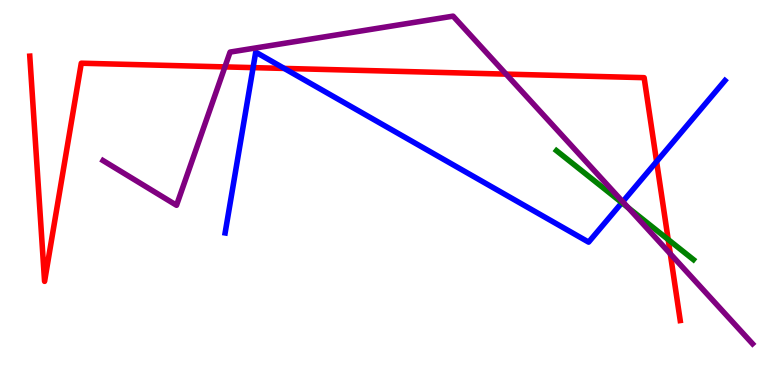[{'lines': ['blue', 'red'], 'intersections': [{'x': 3.27, 'y': 8.24}, {'x': 3.67, 'y': 8.22}, {'x': 8.47, 'y': 5.8}]}, {'lines': ['green', 'red'], 'intersections': [{'x': 8.62, 'y': 3.78}]}, {'lines': ['purple', 'red'], 'intersections': [{'x': 2.9, 'y': 8.26}, {'x': 6.53, 'y': 8.07}, {'x': 8.65, 'y': 3.41}]}, {'lines': ['blue', 'green'], 'intersections': [{'x': 8.02, 'y': 4.74}]}, {'lines': ['blue', 'purple'], 'intersections': [{'x': 8.03, 'y': 4.76}]}, {'lines': ['green', 'purple'], 'intersections': [{'x': 8.11, 'y': 4.61}]}]